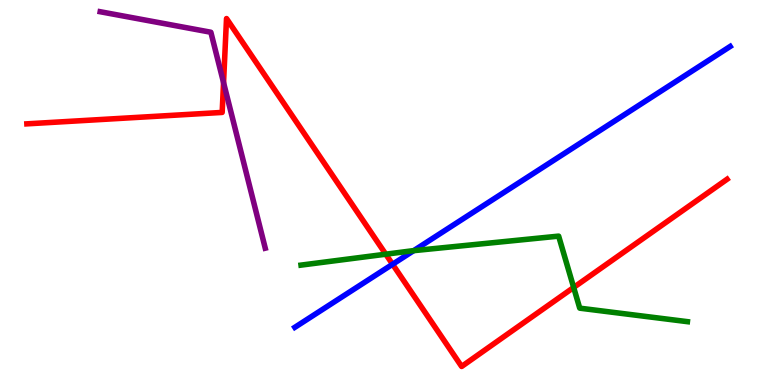[{'lines': ['blue', 'red'], 'intersections': [{'x': 5.07, 'y': 3.14}]}, {'lines': ['green', 'red'], 'intersections': [{'x': 4.98, 'y': 3.4}, {'x': 7.4, 'y': 2.53}]}, {'lines': ['purple', 'red'], 'intersections': [{'x': 2.88, 'y': 7.85}]}, {'lines': ['blue', 'green'], 'intersections': [{'x': 5.34, 'y': 3.49}]}, {'lines': ['blue', 'purple'], 'intersections': []}, {'lines': ['green', 'purple'], 'intersections': []}]